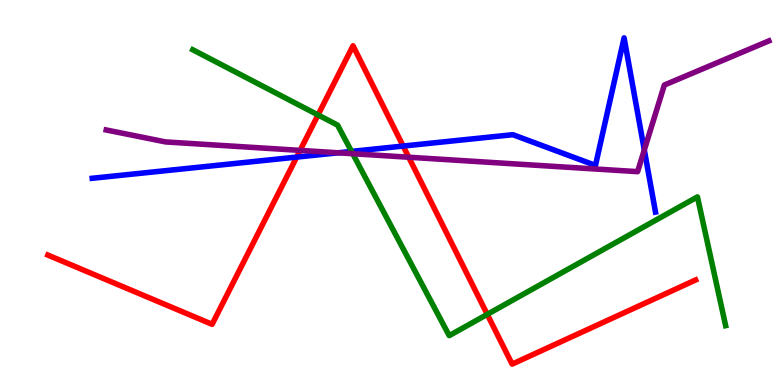[{'lines': ['blue', 'red'], 'intersections': [{'x': 3.83, 'y': 5.92}, {'x': 5.2, 'y': 6.21}]}, {'lines': ['green', 'red'], 'intersections': [{'x': 4.1, 'y': 7.01}, {'x': 6.29, 'y': 1.83}]}, {'lines': ['purple', 'red'], 'intersections': [{'x': 3.87, 'y': 6.09}, {'x': 5.27, 'y': 5.92}]}, {'lines': ['blue', 'green'], 'intersections': [{'x': 4.54, 'y': 6.07}]}, {'lines': ['blue', 'purple'], 'intersections': [{'x': 4.36, 'y': 6.03}, {'x': 8.31, 'y': 6.1}]}, {'lines': ['green', 'purple'], 'intersections': [{'x': 4.55, 'y': 6.01}]}]